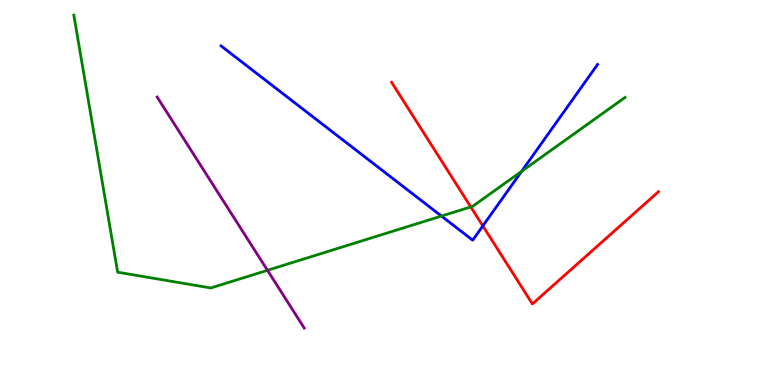[{'lines': ['blue', 'red'], 'intersections': [{'x': 6.23, 'y': 4.13}]}, {'lines': ['green', 'red'], 'intersections': [{'x': 6.07, 'y': 4.63}]}, {'lines': ['purple', 'red'], 'intersections': []}, {'lines': ['blue', 'green'], 'intersections': [{'x': 5.7, 'y': 4.39}, {'x': 6.73, 'y': 5.55}]}, {'lines': ['blue', 'purple'], 'intersections': []}, {'lines': ['green', 'purple'], 'intersections': [{'x': 3.45, 'y': 2.98}]}]